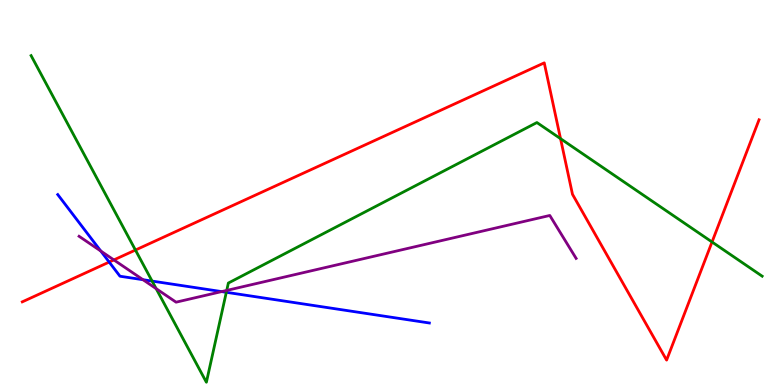[{'lines': ['blue', 'red'], 'intersections': [{'x': 1.41, 'y': 3.19}]}, {'lines': ['green', 'red'], 'intersections': [{'x': 1.75, 'y': 3.51}, {'x': 7.23, 'y': 6.4}, {'x': 9.19, 'y': 3.71}]}, {'lines': ['purple', 'red'], 'intersections': [{'x': 1.47, 'y': 3.25}]}, {'lines': ['blue', 'green'], 'intersections': [{'x': 1.96, 'y': 2.7}, {'x': 2.92, 'y': 2.41}]}, {'lines': ['blue', 'purple'], 'intersections': [{'x': 1.3, 'y': 3.48}, {'x': 1.85, 'y': 2.73}, {'x': 2.86, 'y': 2.43}]}, {'lines': ['green', 'purple'], 'intersections': [{'x': 2.01, 'y': 2.5}, {'x': 2.93, 'y': 2.46}]}]